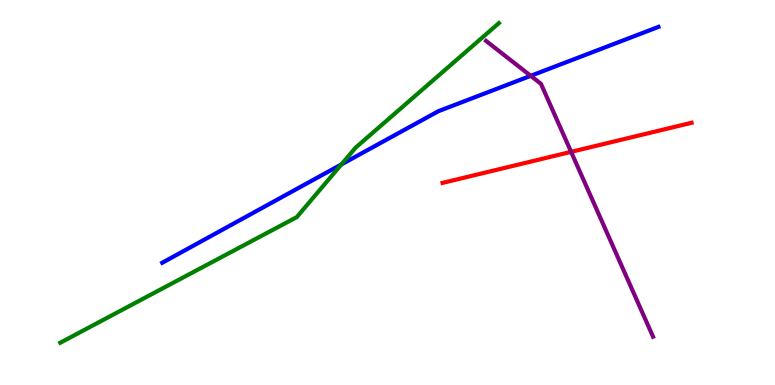[{'lines': ['blue', 'red'], 'intersections': []}, {'lines': ['green', 'red'], 'intersections': []}, {'lines': ['purple', 'red'], 'intersections': [{'x': 7.37, 'y': 6.06}]}, {'lines': ['blue', 'green'], 'intersections': [{'x': 4.4, 'y': 5.73}]}, {'lines': ['blue', 'purple'], 'intersections': [{'x': 6.85, 'y': 8.03}]}, {'lines': ['green', 'purple'], 'intersections': []}]